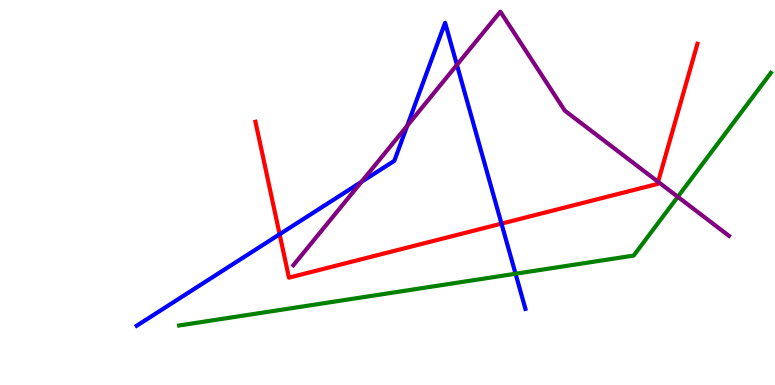[{'lines': ['blue', 'red'], 'intersections': [{'x': 3.61, 'y': 3.92}, {'x': 6.47, 'y': 4.19}]}, {'lines': ['green', 'red'], 'intersections': []}, {'lines': ['purple', 'red'], 'intersections': [{'x': 8.49, 'y': 5.28}]}, {'lines': ['blue', 'green'], 'intersections': [{'x': 6.65, 'y': 2.89}]}, {'lines': ['blue', 'purple'], 'intersections': [{'x': 4.66, 'y': 5.28}, {'x': 5.25, 'y': 6.73}, {'x': 5.9, 'y': 8.32}]}, {'lines': ['green', 'purple'], 'intersections': [{'x': 8.75, 'y': 4.89}]}]